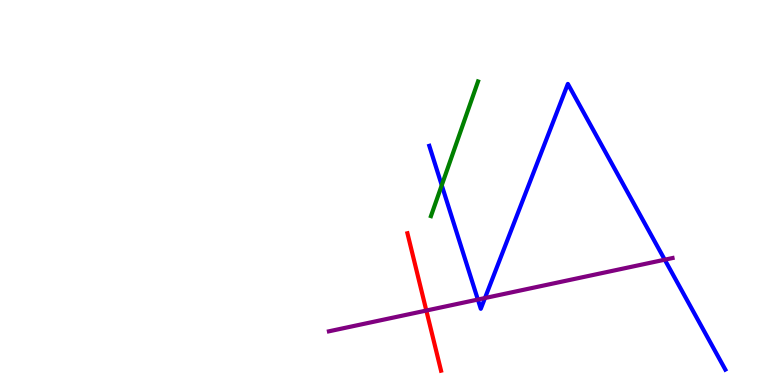[{'lines': ['blue', 'red'], 'intersections': []}, {'lines': ['green', 'red'], 'intersections': []}, {'lines': ['purple', 'red'], 'intersections': [{'x': 5.5, 'y': 1.93}]}, {'lines': ['blue', 'green'], 'intersections': [{'x': 5.7, 'y': 5.19}]}, {'lines': ['blue', 'purple'], 'intersections': [{'x': 6.17, 'y': 2.22}, {'x': 6.26, 'y': 2.26}, {'x': 8.58, 'y': 3.25}]}, {'lines': ['green', 'purple'], 'intersections': []}]